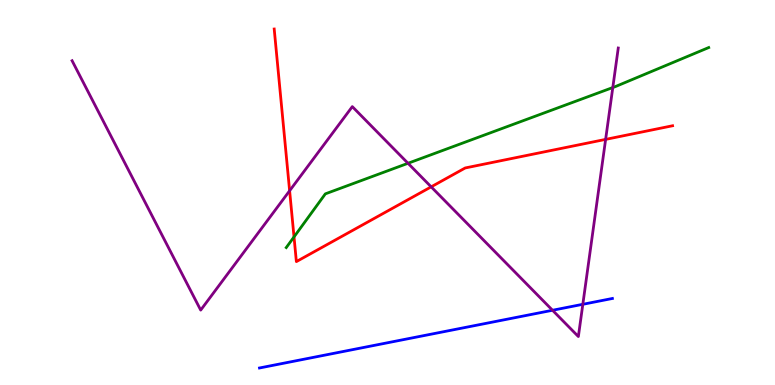[{'lines': ['blue', 'red'], 'intersections': []}, {'lines': ['green', 'red'], 'intersections': [{'x': 3.79, 'y': 3.85}]}, {'lines': ['purple', 'red'], 'intersections': [{'x': 3.74, 'y': 5.05}, {'x': 5.56, 'y': 5.15}, {'x': 7.81, 'y': 6.38}]}, {'lines': ['blue', 'green'], 'intersections': []}, {'lines': ['blue', 'purple'], 'intersections': [{'x': 7.13, 'y': 1.94}, {'x': 7.52, 'y': 2.1}]}, {'lines': ['green', 'purple'], 'intersections': [{'x': 5.26, 'y': 5.76}, {'x': 7.91, 'y': 7.73}]}]